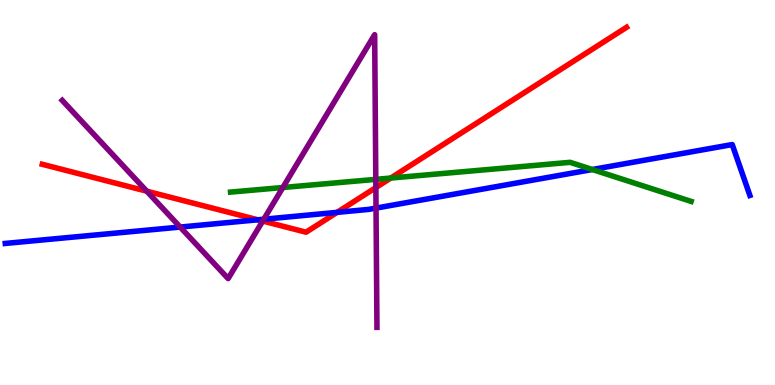[{'lines': ['blue', 'red'], 'intersections': [{'x': 3.33, 'y': 4.29}, {'x': 4.35, 'y': 4.48}]}, {'lines': ['green', 'red'], 'intersections': [{'x': 5.04, 'y': 5.38}]}, {'lines': ['purple', 'red'], 'intersections': [{'x': 1.89, 'y': 5.03}, {'x': 3.39, 'y': 4.26}, {'x': 4.85, 'y': 5.13}]}, {'lines': ['blue', 'green'], 'intersections': [{'x': 7.64, 'y': 5.6}]}, {'lines': ['blue', 'purple'], 'intersections': [{'x': 2.32, 'y': 4.1}, {'x': 3.4, 'y': 4.31}, {'x': 4.85, 'y': 4.6}]}, {'lines': ['green', 'purple'], 'intersections': [{'x': 3.65, 'y': 5.13}, {'x': 4.85, 'y': 5.34}]}]